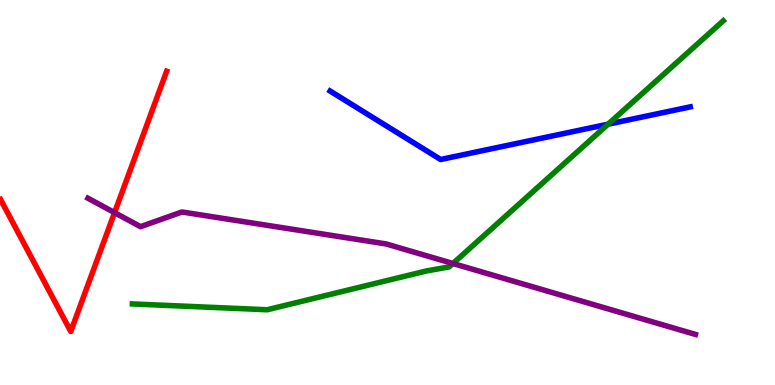[{'lines': ['blue', 'red'], 'intersections': []}, {'lines': ['green', 'red'], 'intersections': []}, {'lines': ['purple', 'red'], 'intersections': [{'x': 1.48, 'y': 4.48}]}, {'lines': ['blue', 'green'], 'intersections': [{'x': 7.85, 'y': 6.77}]}, {'lines': ['blue', 'purple'], 'intersections': []}, {'lines': ['green', 'purple'], 'intersections': [{'x': 5.84, 'y': 3.16}]}]